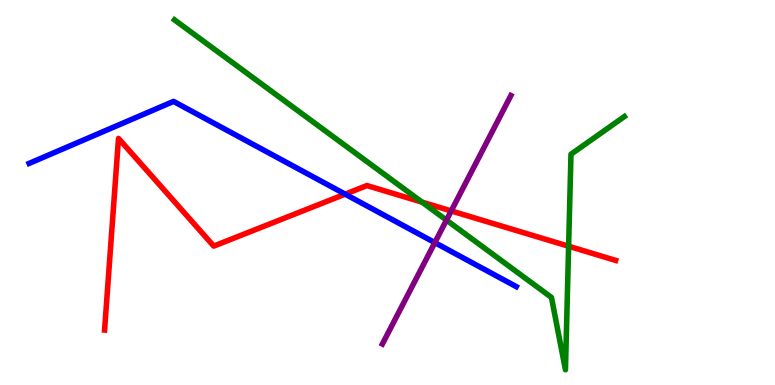[{'lines': ['blue', 'red'], 'intersections': [{'x': 4.45, 'y': 4.96}]}, {'lines': ['green', 'red'], 'intersections': [{'x': 5.45, 'y': 4.75}, {'x': 7.34, 'y': 3.6}]}, {'lines': ['purple', 'red'], 'intersections': [{'x': 5.82, 'y': 4.52}]}, {'lines': ['blue', 'green'], 'intersections': []}, {'lines': ['blue', 'purple'], 'intersections': [{'x': 5.61, 'y': 3.7}]}, {'lines': ['green', 'purple'], 'intersections': [{'x': 5.76, 'y': 4.28}]}]